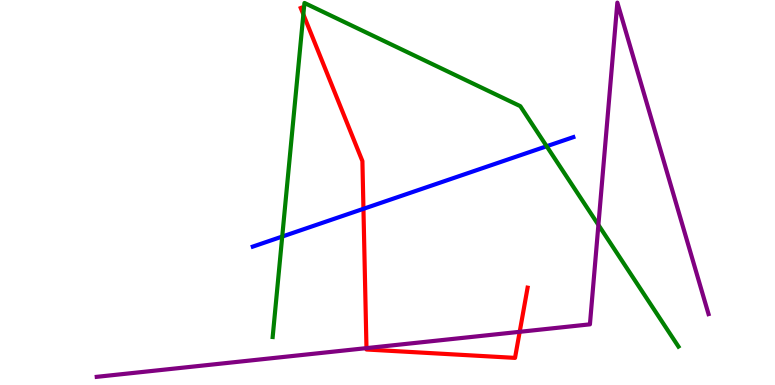[{'lines': ['blue', 'red'], 'intersections': [{'x': 4.69, 'y': 4.58}]}, {'lines': ['green', 'red'], 'intersections': [{'x': 3.91, 'y': 9.63}]}, {'lines': ['purple', 'red'], 'intersections': [{'x': 4.73, 'y': 0.958}, {'x': 6.71, 'y': 1.38}]}, {'lines': ['blue', 'green'], 'intersections': [{'x': 3.64, 'y': 3.86}, {'x': 7.05, 'y': 6.2}]}, {'lines': ['blue', 'purple'], 'intersections': []}, {'lines': ['green', 'purple'], 'intersections': [{'x': 7.72, 'y': 4.16}]}]